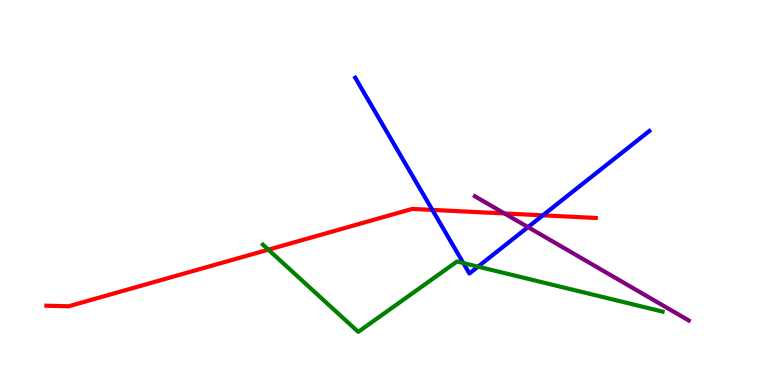[{'lines': ['blue', 'red'], 'intersections': [{'x': 5.58, 'y': 4.55}, {'x': 7.0, 'y': 4.41}]}, {'lines': ['green', 'red'], 'intersections': [{'x': 3.46, 'y': 3.51}]}, {'lines': ['purple', 'red'], 'intersections': [{'x': 6.51, 'y': 4.46}]}, {'lines': ['blue', 'green'], 'intersections': [{'x': 5.98, 'y': 3.17}, {'x': 6.17, 'y': 3.07}]}, {'lines': ['blue', 'purple'], 'intersections': [{'x': 6.81, 'y': 4.1}]}, {'lines': ['green', 'purple'], 'intersections': []}]